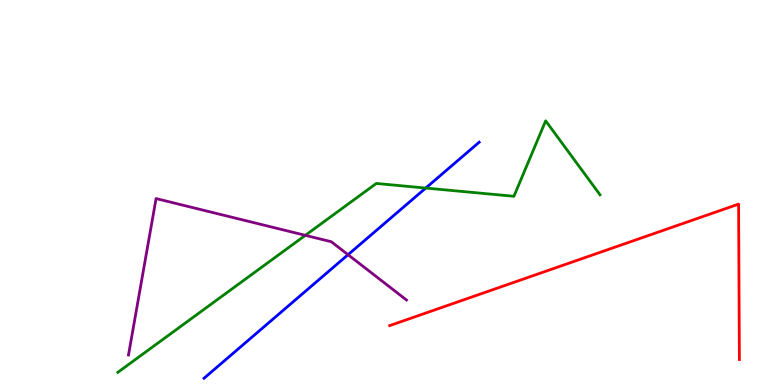[{'lines': ['blue', 'red'], 'intersections': []}, {'lines': ['green', 'red'], 'intersections': []}, {'lines': ['purple', 'red'], 'intersections': []}, {'lines': ['blue', 'green'], 'intersections': [{'x': 5.49, 'y': 5.12}]}, {'lines': ['blue', 'purple'], 'intersections': [{'x': 4.49, 'y': 3.38}]}, {'lines': ['green', 'purple'], 'intersections': [{'x': 3.94, 'y': 3.89}]}]